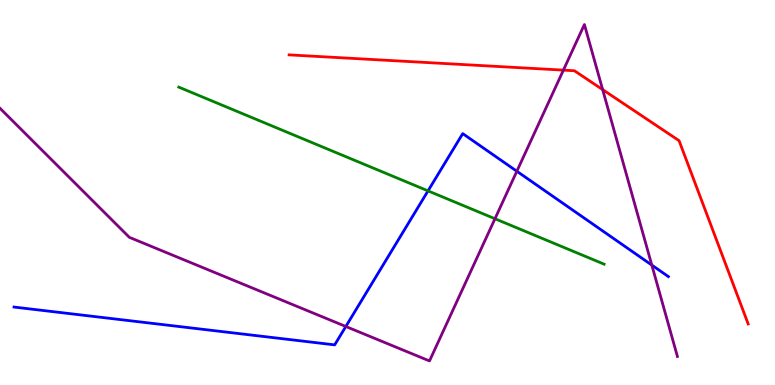[{'lines': ['blue', 'red'], 'intersections': []}, {'lines': ['green', 'red'], 'intersections': []}, {'lines': ['purple', 'red'], 'intersections': [{'x': 7.27, 'y': 8.18}, {'x': 7.78, 'y': 7.67}]}, {'lines': ['blue', 'green'], 'intersections': [{'x': 5.52, 'y': 5.04}]}, {'lines': ['blue', 'purple'], 'intersections': [{'x': 4.46, 'y': 1.52}, {'x': 6.67, 'y': 5.55}, {'x': 8.41, 'y': 3.11}]}, {'lines': ['green', 'purple'], 'intersections': [{'x': 6.39, 'y': 4.32}]}]